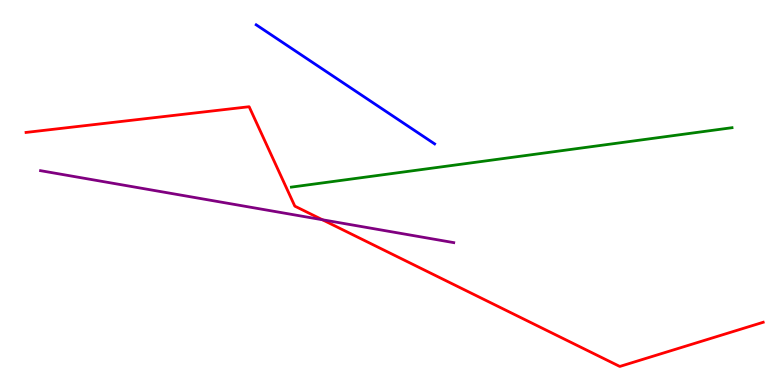[{'lines': ['blue', 'red'], 'intersections': []}, {'lines': ['green', 'red'], 'intersections': []}, {'lines': ['purple', 'red'], 'intersections': [{'x': 4.16, 'y': 4.29}]}, {'lines': ['blue', 'green'], 'intersections': []}, {'lines': ['blue', 'purple'], 'intersections': []}, {'lines': ['green', 'purple'], 'intersections': []}]